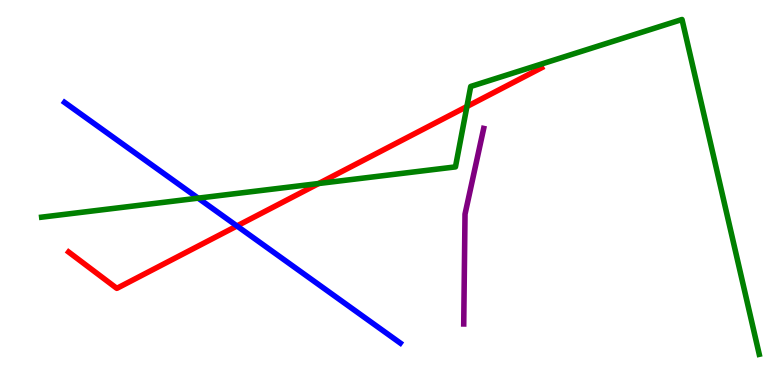[{'lines': ['blue', 'red'], 'intersections': [{'x': 3.06, 'y': 4.13}]}, {'lines': ['green', 'red'], 'intersections': [{'x': 4.11, 'y': 5.23}, {'x': 6.02, 'y': 7.23}]}, {'lines': ['purple', 'red'], 'intersections': []}, {'lines': ['blue', 'green'], 'intersections': [{'x': 2.56, 'y': 4.85}]}, {'lines': ['blue', 'purple'], 'intersections': []}, {'lines': ['green', 'purple'], 'intersections': []}]